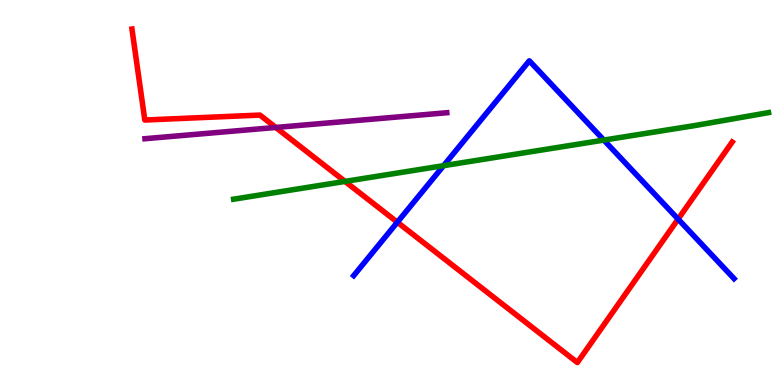[{'lines': ['blue', 'red'], 'intersections': [{'x': 5.13, 'y': 4.23}, {'x': 8.75, 'y': 4.31}]}, {'lines': ['green', 'red'], 'intersections': [{'x': 4.45, 'y': 5.29}]}, {'lines': ['purple', 'red'], 'intersections': [{'x': 3.56, 'y': 6.69}]}, {'lines': ['blue', 'green'], 'intersections': [{'x': 5.72, 'y': 5.7}, {'x': 7.79, 'y': 6.36}]}, {'lines': ['blue', 'purple'], 'intersections': []}, {'lines': ['green', 'purple'], 'intersections': []}]